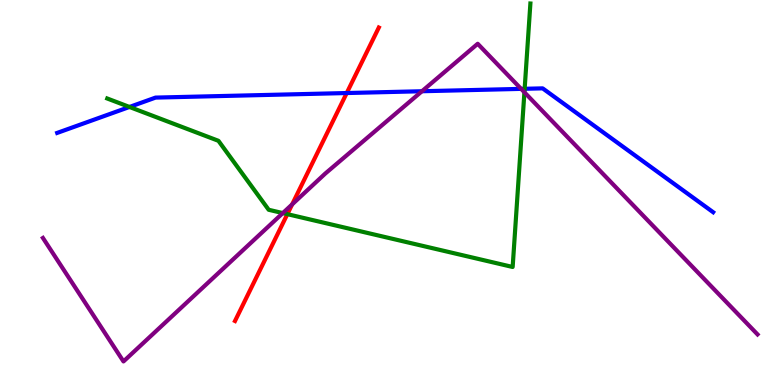[{'lines': ['blue', 'red'], 'intersections': [{'x': 4.47, 'y': 7.58}]}, {'lines': ['green', 'red'], 'intersections': [{'x': 3.71, 'y': 4.44}]}, {'lines': ['purple', 'red'], 'intersections': [{'x': 3.77, 'y': 4.69}]}, {'lines': ['blue', 'green'], 'intersections': [{'x': 1.67, 'y': 7.22}, {'x': 6.77, 'y': 7.69}]}, {'lines': ['blue', 'purple'], 'intersections': [{'x': 5.44, 'y': 7.63}, {'x': 6.72, 'y': 7.69}]}, {'lines': ['green', 'purple'], 'intersections': [{'x': 3.65, 'y': 4.47}, {'x': 6.77, 'y': 7.6}]}]